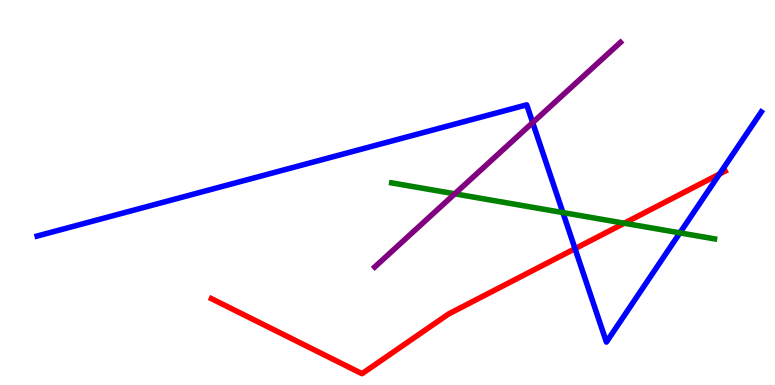[{'lines': ['blue', 'red'], 'intersections': [{'x': 7.42, 'y': 3.54}, {'x': 9.28, 'y': 5.48}]}, {'lines': ['green', 'red'], 'intersections': [{'x': 8.06, 'y': 4.2}]}, {'lines': ['purple', 'red'], 'intersections': []}, {'lines': ['blue', 'green'], 'intersections': [{'x': 7.26, 'y': 4.48}, {'x': 8.77, 'y': 3.95}]}, {'lines': ['blue', 'purple'], 'intersections': [{'x': 6.87, 'y': 6.82}]}, {'lines': ['green', 'purple'], 'intersections': [{'x': 5.87, 'y': 4.97}]}]